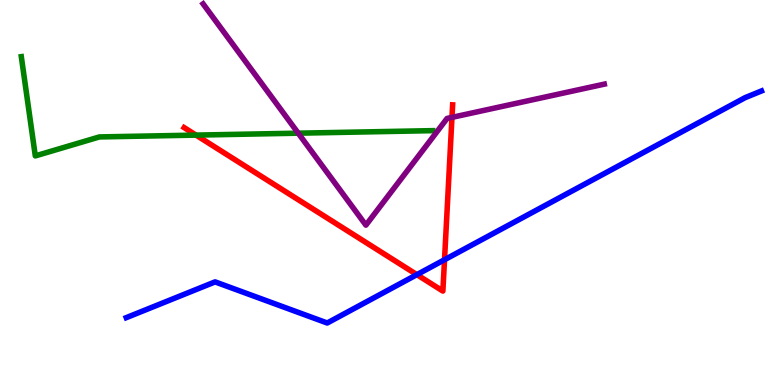[{'lines': ['blue', 'red'], 'intersections': [{'x': 5.38, 'y': 2.87}, {'x': 5.74, 'y': 3.25}]}, {'lines': ['green', 'red'], 'intersections': [{'x': 2.53, 'y': 6.49}]}, {'lines': ['purple', 'red'], 'intersections': [{'x': 5.83, 'y': 6.95}]}, {'lines': ['blue', 'green'], 'intersections': []}, {'lines': ['blue', 'purple'], 'intersections': []}, {'lines': ['green', 'purple'], 'intersections': [{'x': 3.85, 'y': 6.54}]}]